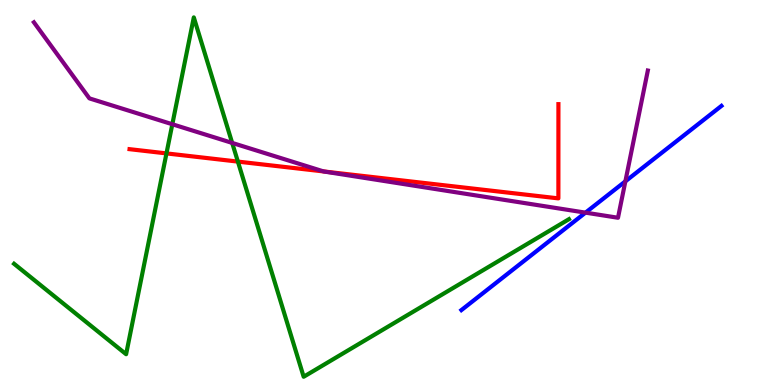[{'lines': ['blue', 'red'], 'intersections': []}, {'lines': ['green', 'red'], 'intersections': [{'x': 2.15, 'y': 6.02}, {'x': 3.07, 'y': 5.8}]}, {'lines': ['purple', 'red'], 'intersections': [{'x': 4.18, 'y': 5.55}]}, {'lines': ['blue', 'green'], 'intersections': []}, {'lines': ['blue', 'purple'], 'intersections': [{'x': 7.55, 'y': 4.48}, {'x': 8.07, 'y': 5.29}]}, {'lines': ['green', 'purple'], 'intersections': [{'x': 2.22, 'y': 6.77}, {'x': 3.0, 'y': 6.29}]}]